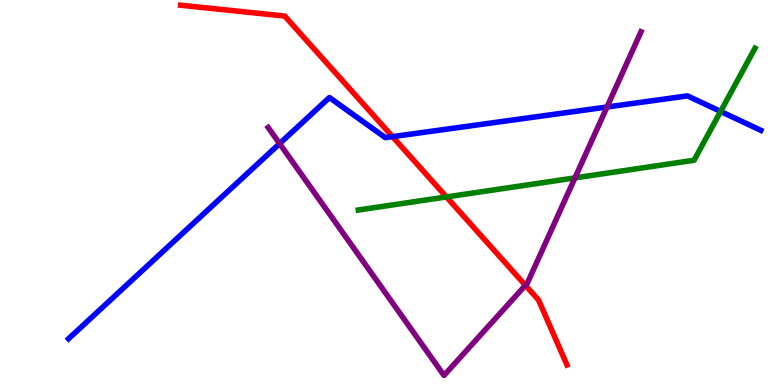[{'lines': ['blue', 'red'], 'intersections': [{'x': 5.06, 'y': 6.45}]}, {'lines': ['green', 'red'], 'intersections': [{'x': 5.76, 'y': 4.88}]}, {'lines': ['purple', 'red'], 'intersections': [{'x': 6.78, 'y': 2.59}]}, {'lines': ['blue', 'green'], 'intersections': [{'x': 9.3, 'y': 7.11}]}, {'lines': ['blue', 'purple'], 'intersections': [{'x': 3.61, 'y': 6.27}, {'x': 7.83, 'y': 7.22}]}, {'lines': ['green', 'purple'], 'intersections': [{'x': 7.42, 'y': 5.38}]}]